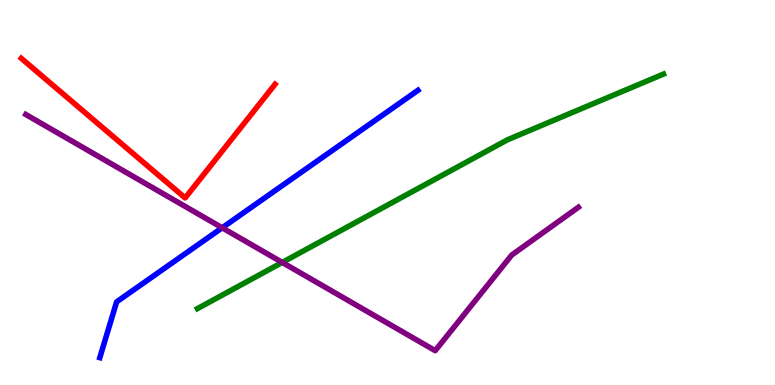[{'lines': ['blue', 'red'], 'intersections': []}, {'lines': ['green', 'red'], 'intersections': []}, {'lines': ['purple', 'red'], 'intersections': []}, {'lines': ['blue', 'green'], 'intersections': []}, {'lines': ['blue', 'purple'], 'intersections': [{'x': 2.87, 'y': 4.08}]}, {'lines': ['green', 'purple'], 'intersections': [{'x': 3.64, 'y': 3.18}]}]